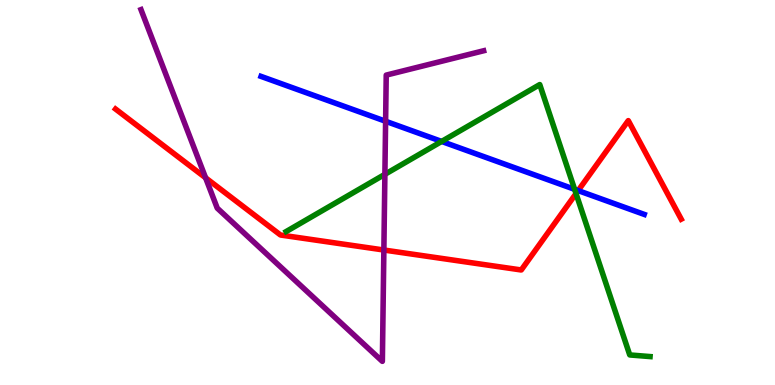[{'lines': ['blue', 'red'], 'intersections': [{'x': 7.46, 'y': 5.05}]}, {'lines': ['green', 'red'], 'intersections': [{'x': 7.43, 'y': 4.97}]}, {'lines': ['purple', 'red'], 'intersections': [{'x': 2.65, 'y': 5.38}, {'x': 4.95, 'y': 3.51}]}, {'lines': ['blue', 'green'], 'intersections': [{'x': 5.7, 'y': 6.33}, {'x': 7.41, 'y': 5.08}]}, {'lines': ['blue', 'purple'], 'intersections': [{'x': 4.98, 'y': 6.85}]}, {'lines': ['green', 'purple'], 'intersections': [{'x': 4.97, 'y': 5.47}]}]